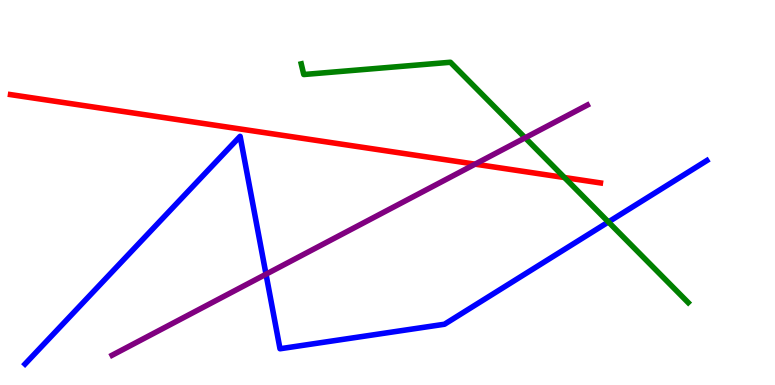[{'lines': ['blue', 'red'], 'intersections': []}, {'lines': ['green', 'red'], 'intersections': [{'x': 7.28, 'y': 5.39}]}, {'lines': ['purple', 'red'], 'intersections': [{'x': 6.13, 'y': 5.74}]}, {'lines': ['blue', 'green'], 'intersections': [{'x': 7.85, 'y': 4.23}]}, {'lines': ['blue', 'purple'], 'intersections': [{'x': 3.43, 'y': 2.88}]}, {'lines': ['green', 'purple'], 'intersections': [{'x': 6.78, 'y': 6.42}]}]